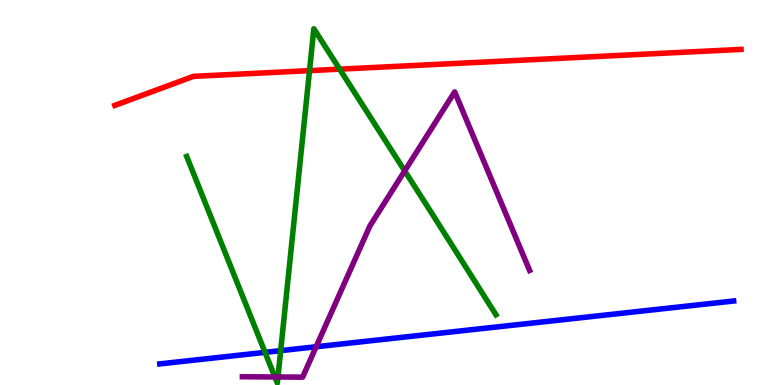[{'lines': ['blue', 'red'], 'intersections': []}, {'lines': ['green', 'red'], 'intersections': [{'x': 3.99, 'y': 8.17}, {'x': 4.38, 'y': 8.2}]}, {'lines': ['purple', 'red'], 'intersections': []}, {'lines': ['blue', 'green'], 'intersections': [{'x': 3.42, 'y': 0.848}, {'x': 3.62, 'y': 0.893}]}, {'lines': ['blue', 'purple'], 'intersections': [{'x': 4.08, 'y': 0.994}]}, {'lines': ['green', 'purple'], 'intersections': [{'x': 3.55, 'y': 0.209}, {'x': 3.59, 'y': 0.208}, {'x': 5.22, 'y': 5.56}]}]